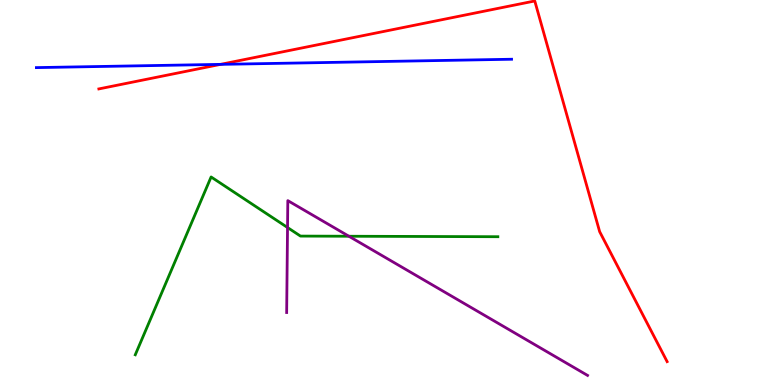[{'lines': ['blue', 'red'], 'intersections': [{'x': 2.85, 'y': 8.33}]}, {'lines': ['green', 'red'], 'intersections': []}, {'lines': ['purple', 'red'], 'intersections': []}, {'lines': ['blue', 'green'], 'intersections': []}, {'lines': ['blue', 'purple'], 'intersections': []}, {'lines': ['green', 'purple'], 'intersections': [{'x': 3.71, 'y': 4.09}, {'x': 4.5, 'y': 3.86}]}]